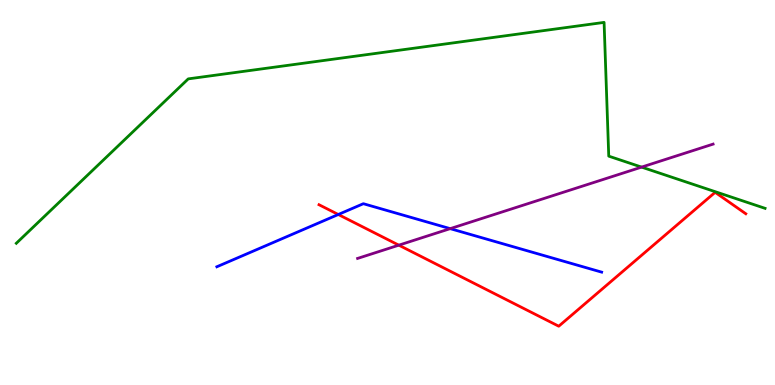[{'lines': ['blue', 'red'], 'intersections': [{'x': 4.37, 'y': 4.43}]}, {'lines': ['green', 'red'], 'intersections': []}, {'lines': ['purple', 'red'], 'intersections': [{'x': 5.15, 'y': 3.63}]}, {'lines': ['blue', 'green'], 'intersections': []}, {'lines': ['blue', 'purple'], 'intersections': [{'x': 5.81, 'y': 4.06}]}, {'lines': ['green', 'purple'], 'intersections': [{'x': 8.28, 'y': 5.66}]}]